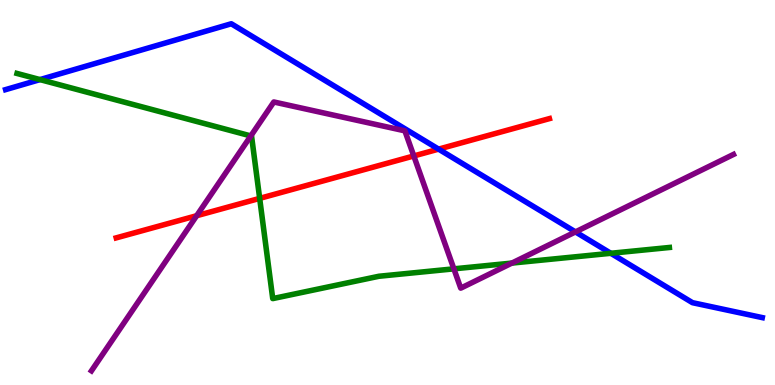[{'lines': ['blue', 'red'], 'intersections': [{'x': 5.66, 'y': 6.13}]}, {'lines': ['green', 'red'], 'intersections': [{'x': 3.35, 'y': 4.85}]}, {'lines': ['purple', 'red'], 'intersections': [{'x': 2.54, 'y': 4.4}, {'x': 5.34, 'y': 5.95}]}, {'lines': ['blue', 'green'], 'intersections': [{'x': 0.516, 'y': 7.93}, {'x': 7.88, 'y': 3.42}]}, {'lines': ['blue', 'purple'], 'intersections': [{'x': 7.43, 'y': 3.98}]}, {'lines': ['green', 'purple'], 'intersections': [{'x': 3.24, 'y': 6.47}, {'x': 5.86, 'y': 3.02}, {'x': 6.6, 'y': 3.17}]}]